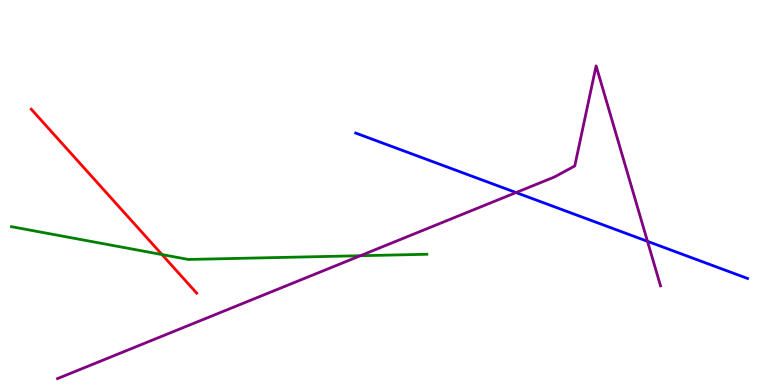[{'lines': ['blue', 'red'], 'intersections': []}, {'lines': ['green', 'red'], 'intersections': [{'x': 2.09, 'y': 3.39}]}, {'lines': ['purple', 'red'], 'intersections': []}, {'lines': ['blue', 'green'], 'intersections': []}, {'lines': ['blue', 'purple'], 'intersections': [{'x': 6.66, 'y': 5.0}, {'x': 8.35, 'y': 3.73}]}, {'lines': ['green', 'purple'], 'intersections': [{'x': 4.65, 'y': 3.36}]}]